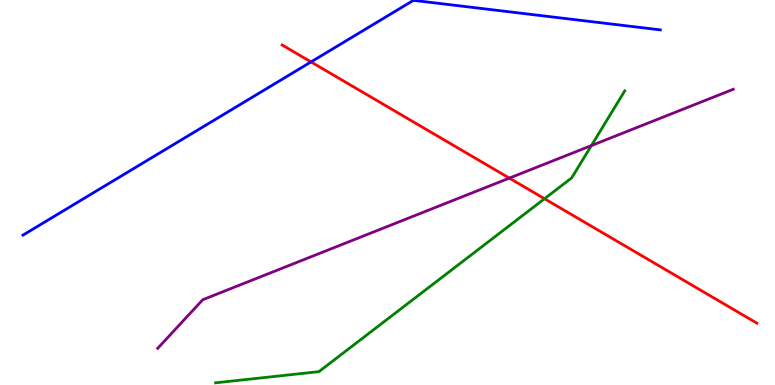[{'lines': ['blue', 'red'], 'intersections': [{'x': 4.01, 'y': 8.39}]}, {'lines': ['green', 'red'], 'intersections': [{'x': 7.03, 'y': 4.84}]}, {'lines': ['purple', 'red'], 'intersections': [{'x': 6.57, 'y': 5.37}]}, {'lines': ['blue', 'green'], 'intersections': []}, {'lines': ['blue', 'purple'], 'intersections': []}, {'lines': ['green', 'purple'], 'intersections': [{'x': 7.63, 'y': 6.22}]}]